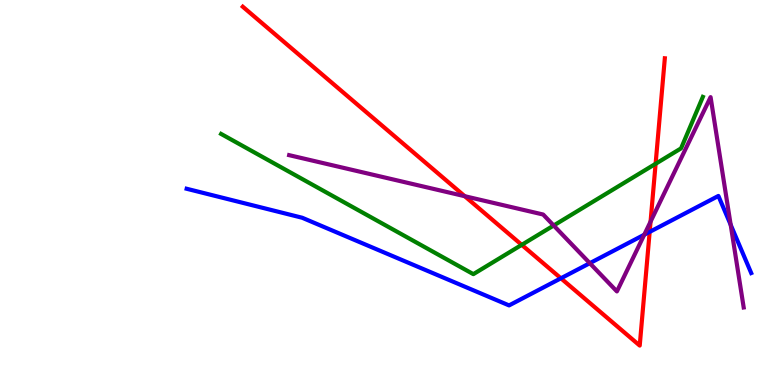[{'lines': ['blue', 'red'], 'intersections': [{'x': 7.24, 'y': 2.77}, {'x': 8.38, 'y': 3.98}]}, {'lines': ['green', 'red'], 'intersections': [{'x': 6.73, 'y': 3.64}, {'x': 8.46, 'y': 5.75}]}, {'lines': ['purple', 'red'], 'intersections': [{'x': 6.0, 'y': 4.9}, {'x': 8.39, 'y': 4.24}]}, {'lines': ['blue', 'green'], 'intersections': []}, {'lines': ['blue', 'purple'], 'intersections': [{'x': 7.61, 'y': 3.16}, {'x': 8.31, 'y': 3.9}, {'x': 9.43, 'y': 4.16}]}, {'lines': ['green', 'purple'], 'intersections': [{'x': 7.14, 'y': 4.14}]}]